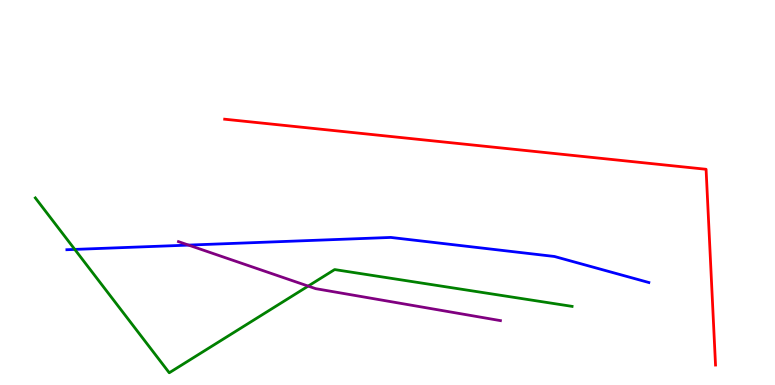[{'lines': ['blue', 'red'], 'intersections': []}, {'lines': ['green', 'red'], 'intersections': []}, {'lines': ['purple', 'red'], 'intersections': []}, {'lines': ['blue', 'green'], 'intersections': [{'x': 0.965, 'y': 3.52}]}, {'lines': ['blue', 'purple'], 'intersections': [{'x': 2.43, 'y': 3.63}]}, {'lines': ['green', 'purple'], 'intersections': [{'x': 3.98, 'y': 2.57}]}]